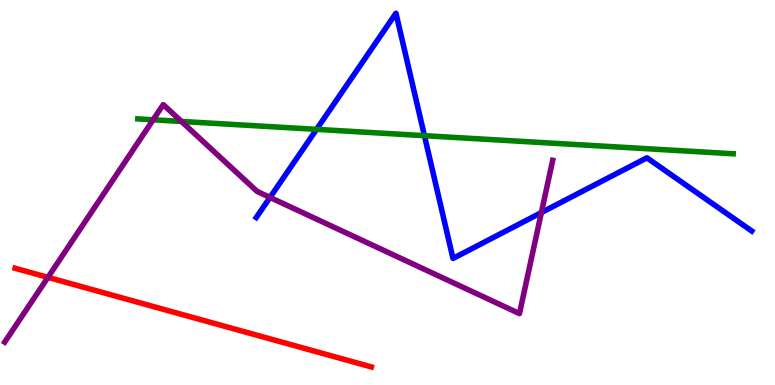[{'lines': ['blue', 'red'], 'intersections': []}, {'lines': ['green', 'red'], 'intersections': []}, {'lines': ['purple', 'red'], 'intersections': [{'x': 0.619, 'y': 2.8}]}, {'lines': ['blue', 'green'], 'intersections': [{'x': 4.08, 'y': 6.64}, {'x': 5.48, 'y': 6.48}]}, {'lines': ['blue', 'purple'], 'intersections': [{'x': 3.48, 'y': 4.87}, {'x': 6.99, 'y': 4.48}]}, {'lines': ['green', 'purple'], 'intersections': [{'x': 1.98, 'y': 6.89}, {'x': 2.34, 'y': 6.85}]}]